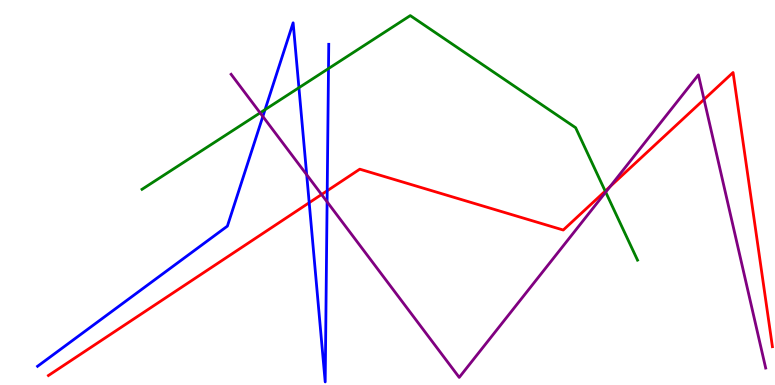[{'lines': ['blue', 'red'], 'intersections': [{'x': 3.99, 'y': 4.73}, {'x': 4.22, 'y': 5.05}]}, {'lines': ['green', 'red'], 'intersections': [{'x': 7.81, 'y': 5.04}]}, {'lines': ['purple', 'red'], 'intersections': [{'x': 4.15, 'y': 4.95}, {'x': 7.87, 'y': 5.15}, {'x': 9.08, 'y': 7.42}]}, {'lines': ['blue', 'green'], 'intersections': [{'x': 3.42, 'y': 7.15}, {'x': 3.86, 'y': 7.72}, {'x': 4.24, 'y': 8.22}]}, {'lines': ['blue', 'purple'], 'intersections': [{'x': 3.39, 'y': 6.97}, {'x': 3.96, 'y': 5.46}, {'x': 4.22, 'y': 4.76}]}, {'lines': ['green', 'purple'], 'intersections': [{'x': 3.36, 'y': 7.07}, {'x': 7.82, 'y': 5.01}]}]